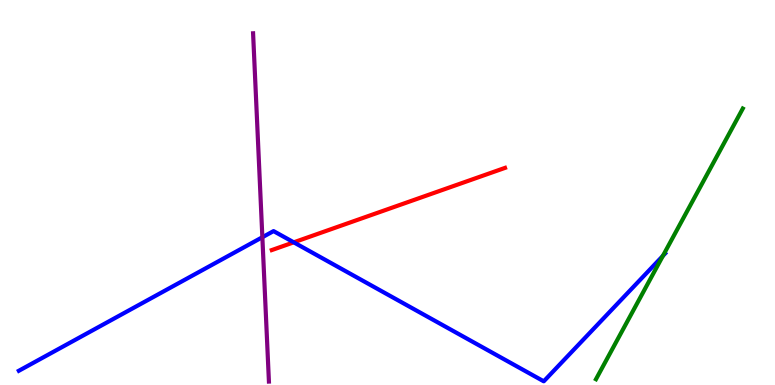[{'lines': ['blue', 'red'], 'intersections': [{'x': 3.79, 'y': 3.71}]}, {'lines': ['green', 'red'], 'intersections': []}, {'lines': ['purple', 'red'], 'intersections': []}, {'lines': ['blue', 'green'], 'intersections': [{'x': 8.55, 'y': 3.35}]}, {'lines': ['blue', 'purple'], 'intersections': [{'x': 3.39, 'y': 3.84}]}, {'lines': ['green', 'purple'], 'intersections': []}]